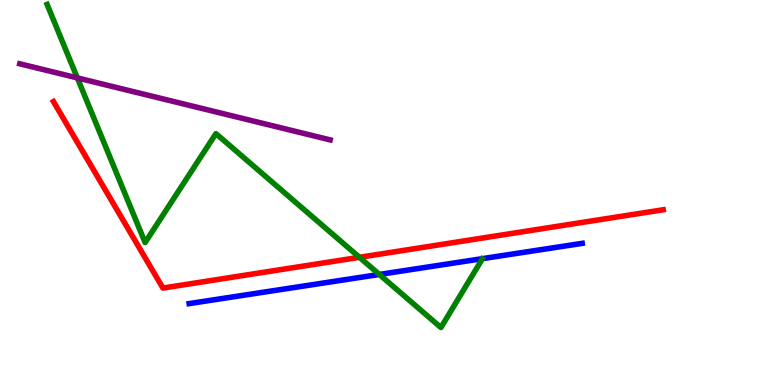[{'lines': ['blue', 'red'], 'intersections': []}, {'lines': ['green', 'red'], 'intersections': [{'x': 4.64, 'y': 3.32}]}, {'lines': ['purple', 'red'], 'intersections': []}, {'lines': ['blue', 'green'], 'intersections': [{'x': 4.89, 'y': 2.87}]}, {'lines': ['blue', 'purple'], 'intersections': []}, {'lines': ['green', 'purple'], 'intersections': [{'x': 0.998, 'y': 7.98}]}]